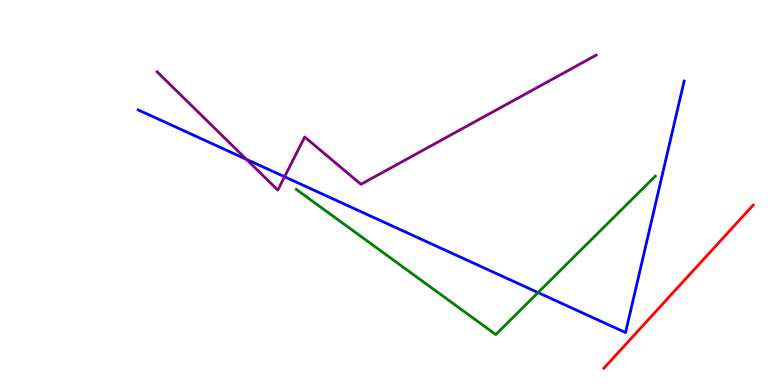[{'lines': ['blue', 'red'], 'intersections': []}, {'lines': ['green', 'red'], 'intersections': []}, {'lines': ['purple', 'red'], 'intersections': []}, {'lines': ['blue', 'green'], 'intersections': [{'x': 6.94, 'y': 2.4}]}, {'lines': ['blue', 'purple'], 'intersections': [{'x': 3.18, 'y': 5.86}, {'x': 3.67, 'y': 5.41}]}, {'lines': ['green', 'purple'], 'intersections': []}]